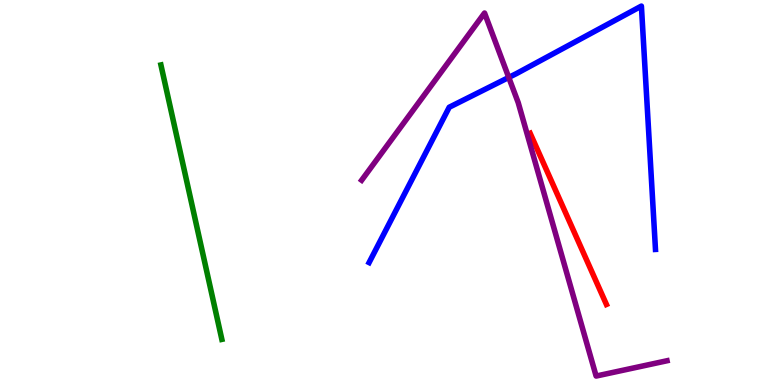[{'lines': ['blue', 'red'], 'intersections': []}, {'lines': ['green', 'red'], 'intersections': []}, {'lines': ['purple', 'red'], 'intersections': []}, {'lines': ['blue', 'green'], 'intersections': []}, {'lines': ['blue', 'purple'], 'intersections': [{'x': 6.56, 'y': 7.99}]}, {'lines': ['green', 'purple'], 'intersections': []}]